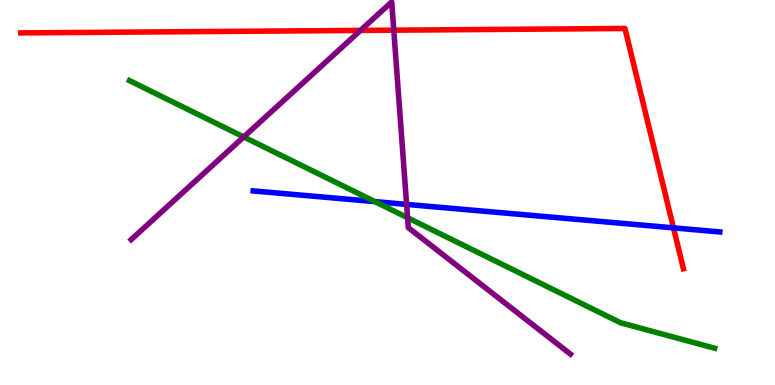[{'lines': ['blue', 'red'], 'intersections': [{'x': 8.69, 'y': 4.08}]}, {'lines': ['green', 'red'], 'intersections': []}, {'lines': ['purple', 'red'], 'intersections': [{'x': 4.65, 'y': 9.21}, {'x': 5.08, 'y': 9.22}]}, {'lines': ['blue', 'green'], 'intersections': [{'x': 4.84, 'y': 4.76}]}, {'lines': ['blue', 'purple'], 'intersections': [{'x': 5.25, 'y': 4.69}]}, {'lines': ['green', 'purple'], 'intersections': [{'x': 3.14, 'y': 6.44}, {'x': 5.26, 'y': 4.34}]}]